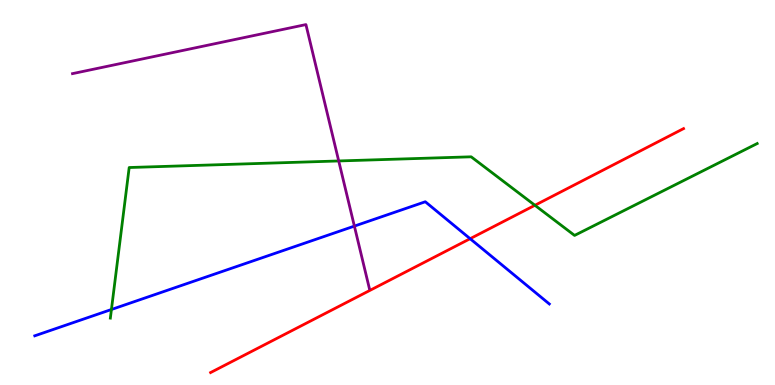[{'lines': ['blue', 'red'], 'intersections': [{'x': 6.07, 'y': 3.8}]}, {'lines': ['green', 'red'], 'intersections': [{'x': 6.9, 'y': 4.67}]}, {'lines': ['purple', 'red'], 'intersections': []}, {'lines': ['blue', 'green'], 'intersections': [{'x': 1.44, 'y': 1.96}]}, {'lines': ['blue', 'purple'], 'intersections': [{'x': 4.57, 'y': 4.13}]}, {'lines': ['green', 'purple'], 'intersections': [{'x': 4.37, 'y': 5.82}]}]